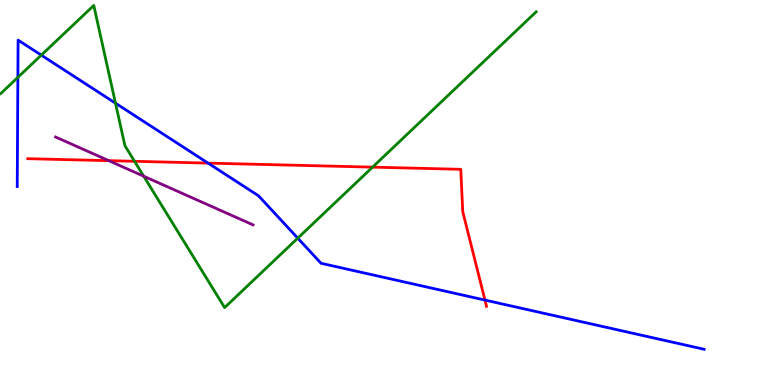[{'lines': ['blue', 'red'], 'intersections': [{'x': 2.68, 'y': 5.76}, {'x': 6.26, 'y': 2.21}]}, {'lines': ['green', 'red'], 'intersections': [{'x': 1.74, 'y': 5.81}, {'x': 4.81, 'y': 5.66}]}, {'lines': ['purple', 'red'], 'intersections': [{'x': 1.4, 'y': 5.83}]}, {'lines': ['blue', 'green'], 'intersections': [{'x': 0.231, 'y': 7.99}, {'x': 0.533, 'y': 8.57}, {'x': 1.49, 'y': 7.32}, {'x': 3.84, 'y': 3.81}]}, {'lines': ['blue', 'purple'], 'intersections': []}, {'lines': ['green', 'purple'], 'intersections': [{'x': 1.85, 'y': 5.42}]}]